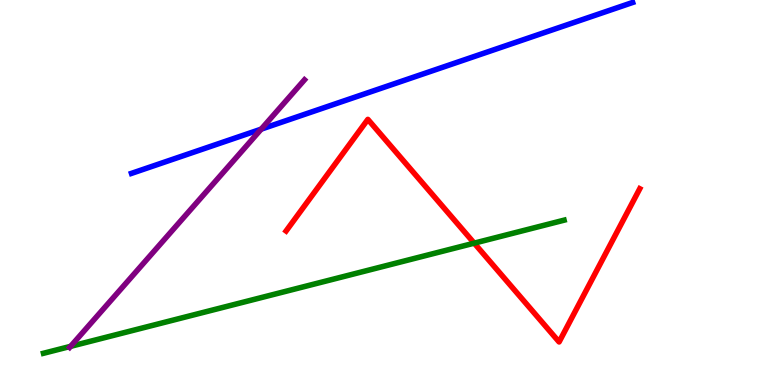[{'lines': ['blue', 'red'], 'intersections': []}, {'lines': ['green', 'red'], 'intersections': [{'x': 6.12, 'y': 3.68}]}, {'lines': ['purple', 'red'], 'intersections': []}, {'lines': ['blue', 'green'], 'intersections': []}, {'lines': ['blue', 'purple'], 'intersections': [{'x': 3.37, 'y': 6.65}]}, {'lines': ['green', 'purple'], 'intersections': [{'x': 0.911, 'y': 1.0}]}]